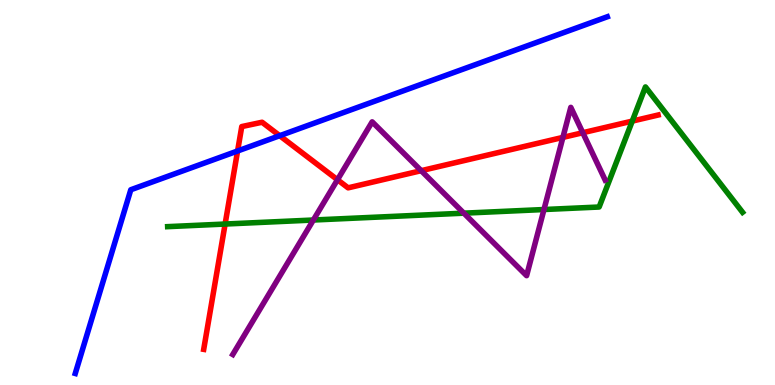[{'lines': ['blue', 'red'], 'intersections': [{'x': 3.07, 'y': 6.08}, {'x': 3.61, 'y': 6.48}]}, {'lines': ['green', 'red'], 'intersections': [{'x': 2.9, 'y': 4.18}, {'x': 8.16, 'y': 6.85}]}, {'lines': ['purple', 'red'], 'intersections': [{'x': 4.35, 'y': 5.33}, {'x': 5.43, 'y': 5.57}, {'x': 7.26, 'y': 6.43}, {'x': 7.52, 'y': 6.55}]}, {'lines': ['blue', 'green'], 'intersections': []}, {'lines': ['blue', 'purple'], 'intersections': []}, {'lines': ['green', 'purple'], 'intersections': [{'x': 4.04, 'y': 4.29}, {'x': 5.99, 'y': 4.46}, {'x': 7.02, 'y': 4.56}]}]